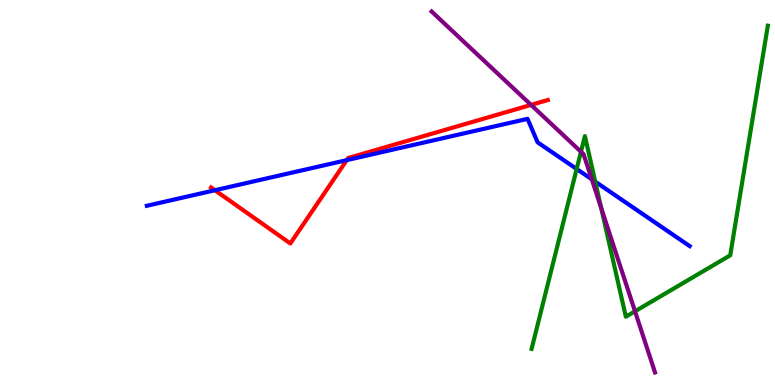[{'lines': ['blue', 'red'], 'intersections': [{'x': 2.77, 'y': 5.06}, {'x': 4.47, 'y': 5.84}]}, {'lines': ['green', 'red'], 'intersections': []}, {'lines': ['purple', 'red'], 'intersections': [{'x': 6.85, 'y': 7.28}]}, {'lines': ['blue', 'green'], 'intersections': [{'x': 7.44, 'y': 5.61}, {'x': 7.68, 'y': 5.28}]}, {'lines': ['blue', 'purple'], 'intersections': [{'x': 7.64, 'y': 5.34}]}, {'lines': ['green', 'purple'], 'intersections': [{'x': 7.5, 'y': 6.06}, {'x': 7.76, 'y': 4.59}, {'x': 8.19, 'y': 1.91}]}]